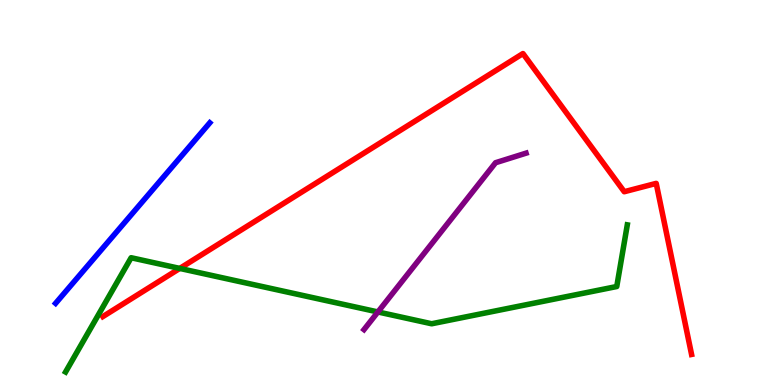[{'lines': ['blue', 'red'], 'intersections': []}, {'lines': ['green', 'red'], 'intersections': [{'x': 2.32, 'y': 3.03}]}, {'lines': ['purple', 'red'], 'intersections': []}, {'lines': ['blue', 'green'], 'intersections': []}, {'lines': ['blue', 'purple'], 'intersections': []}, {'lines': ['green', 'purple'], 'intersections': [{'x': 4.88, 'y': 1.9}]}]